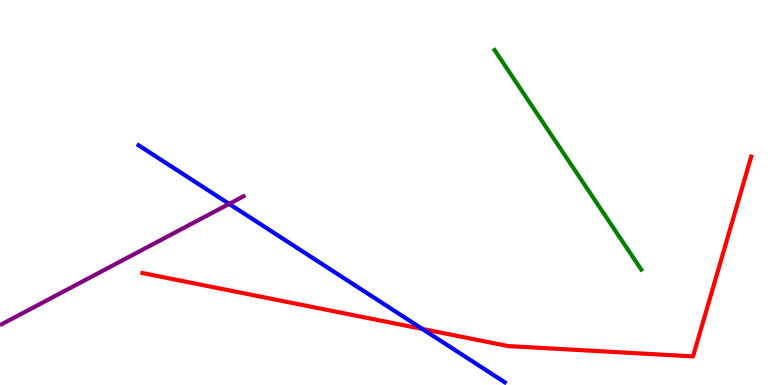[{'lines': ['blue', 'red'], 'intersections': [{'x': 5.45, 'y': 1.46}]}, {'lines': ['green', 'red'], 'intersections': []}, {'lines': ['purple', 'red'], 'intersections': []}, {'lines': ['blue', 'green'], 'intersections': []}, {'lines': ['blue', 'purple'], 'intersections': [{'x': 2.96, 'y': 4.7}]}, {'lines': ['green', 'purple'], 'intersections': []}]